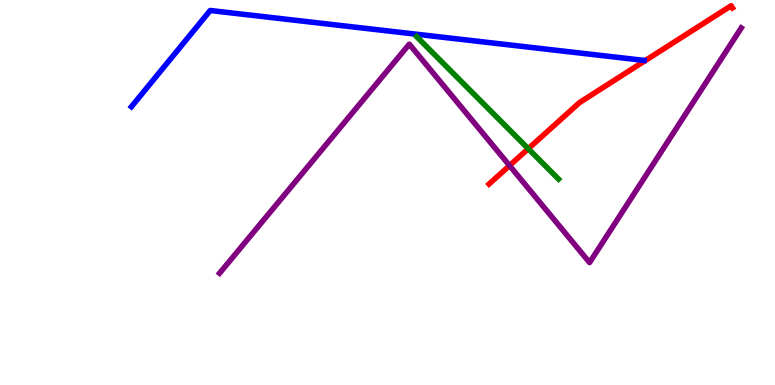[{'lines': ['blue', 'red'], 'intersections': []}, {'lines': ['green', 'red'], 'intersections': [{'x': 6.82, 'y': 6.14}]}, {'lines': ['purple', 'red'], 'intersections': [{'x': 6.57, 'y': 5.7}]}, {'lines': ['blue', 'green'], 'intersections': []}, {'lines': ['blue', 'purple'], 'intersections': []}, {'lines': ['green', 'purple'], 'intersections': []}]